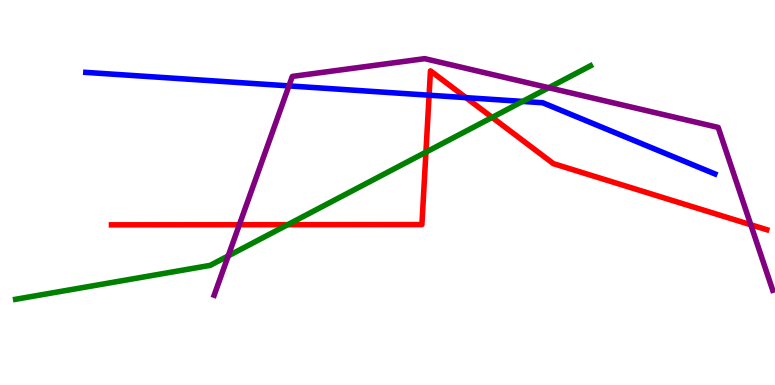[{'lines': ['blue', 'red'], 'intersections': [{'x': 5.54, 'y': 7.53}, {'x': 6.01, 'y': 7.46}]}, {'lines': ['green', 'red'], 'intersections': [{'x': 3.71, 'y': 4.16}, {'x': 5.5, 'y': 6.05}, {'x': 6.35, 'y': 6.95}]}, {'lines': ['purple', 'red'], 'intersections': [{'x': 3.09, 'y': 4.16}, {'x': 9.69, 'y': 4.16}]}, {'lines': ['blue', 'green'], 'intersections': [{'x': 6.74, 'y': 7.37}]}, {'lines': ['blue', 'purple'], 'intersections': [{'x': 3.73, 'y': 7.77}]}, {'lines': ['green', 'purple'], 'intersections': [{'x': 2.94, 'y': 3.35}, {'x': 7.08, 'y': 7.72}]}]